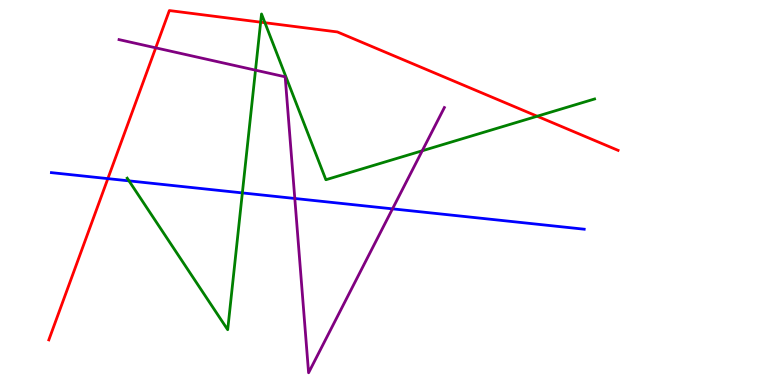[{'lines': ['blue', 'red'], 'intersections': [{'x': 1.39, 'y': 5.36}]}, {'lines': ['green', 'red'], 'intersections': [{'x': 3.36, 'y': 9.42}, {'x': 3.42, 'y': 9.41}, {'x': 6.93, 'y': 6.98}]}, {'lines': ['purple', 'red'], 'intersections': [{'x': 2.01, 'y': 8.76}]}, {'lines': ['blue', 'green'], 'intersections': [{'x': 1.66, 'y': 5.3}, {'x': 3.13, 'y': 4.99}]}, {'lines': ['blue', 'purple'], 'intersections': [{'x': 3.8, 'y': 4.84}, {'x': 5.06, 'y': 4.58}]}, {'lines': ['green', 'purple'], 'intersections': [{'x': 3.3, 'y': 8.18}, {'x': 5.45, 'y': 6.08}]}]